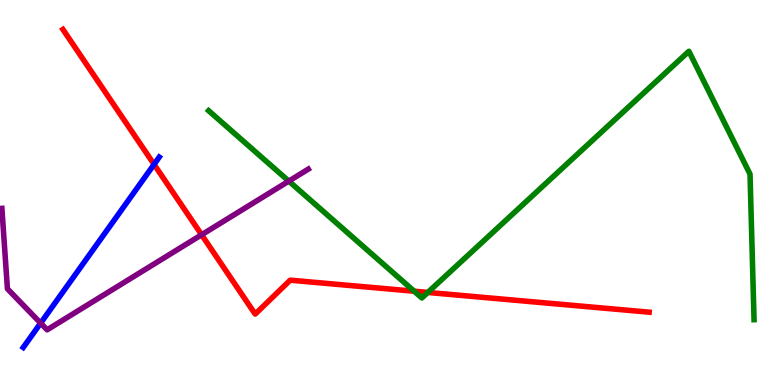[{'lines': ['blue', 'red'], 'intersections': [{'x': 1.99, 'y': 5.73}]}, {'lines': ['green', 'red'], 'intersections': [{'x': 5.34, 'y': 2.44}, {'x': 5.52, 'y': 2.4}]}, {'lines': ['purple', 'red'], 'intersections': [{'x': 2.6, 'y': 3.9}]}, {'lines': ['blue', 'green'], 'intersections': []}, {'lines': ['blue', 'purple'], 'intersections': [{'x': 0.524, 'y': 1.61}]}, {'lines': ['green', 'purple'], 'intersections': [{'x': 3.73, 'y': 5.3}]}]